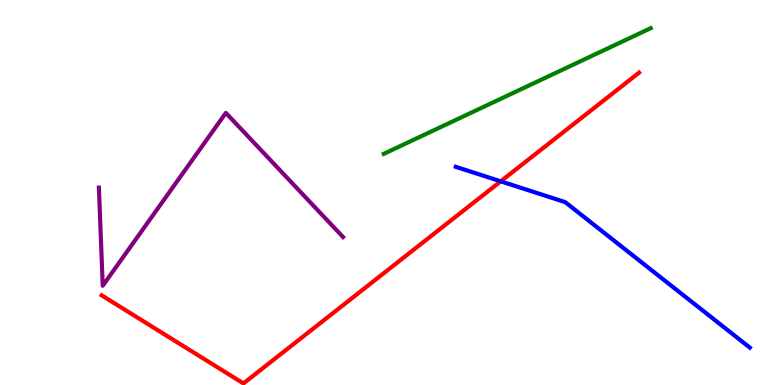[{'lines': ['blue', 'red'], 'intersections': [{'x': 6.46, 'y': 5.29}]}, {'lines': ['green', 'red'], 'intersections': []}, {'lines': ['purple', 'red'], 'intersections': []}, {'lines': ['blue', 'green'], 'intersections': []}, {'lines': ['blue', 'purple'], 'intersections': []}, {'lines': ['green', 'purple'], 'intersections': []}]